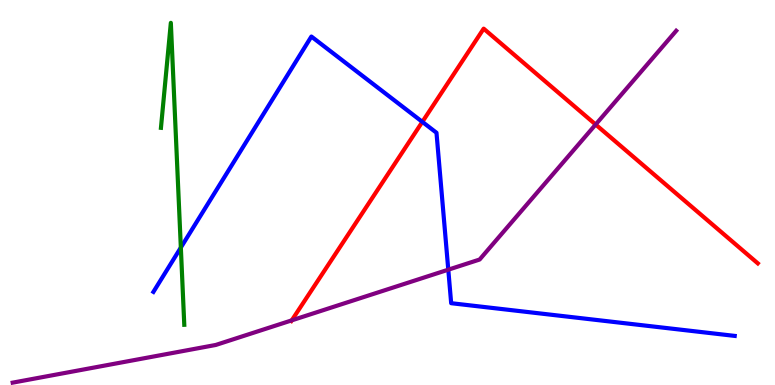[{'lines': ['blue', 'red'], 'intersections': [{'x': 5.45, 'y': 6.83}]}, {'lines': ['green', 'red'], 'intersections': []}, {'lines': ['purple', 'red'], 'intersections': [{'x': 3.76, 'y': 1.68}, {'x': 7.69, 'y': 6.77}]}, {'lines': ['blue', 'green'], 'intersections': [{'x': 2.33, 'y': 3.57}]}, {'lines': ['blue', 'purple'], 'intersections': [{'x': 5.78, 'y': 3.0}]}, {'lines': ['green', 'purple'], 'intersections': []}]